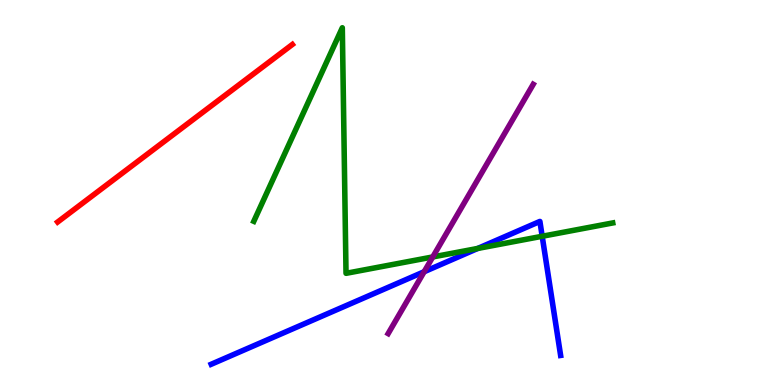[{'lines': ['blue', 'red'], 'intersections': []}, {'lines': ['green', 'red'], 'intersections': []}, {'lines': ['purple', 'red'], 'intersections': []}, {'lines': ['blue', 'green'], 'intersections': [{'x': 6.16, 'y': 3.55}, {'x': 7.0, 'y': 3.86}]}, {'lines': ['blue', 'purple'], 'intersections': [{'x': 5.47, 'y': 2.94}]}, {'lines': ['green', 'purple'], 'intersections': [{'x': 5.58, 'y': 3.33}]}]